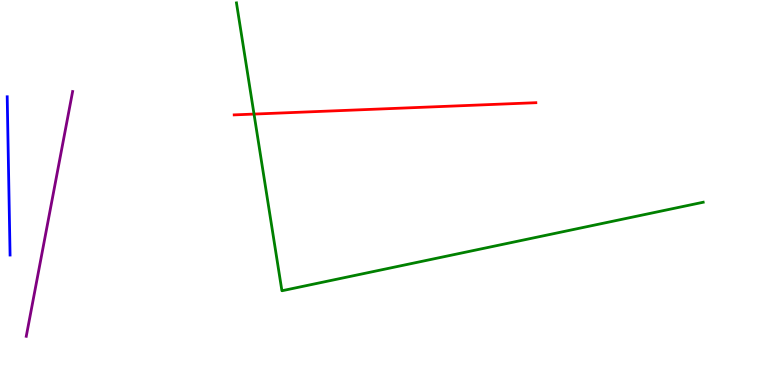[{'lines': ['blue', 'red'], 'intersections': []}, {'lines': ['green', 'red'], 'intersections': [{'x': 3.28, 'y': 7.04}]}, {'lines': ['purple', 'red'], 'intersections': []}, {'lines': ['blue', 'green'], 'intersections': []}, {'lines': ['blue', 'purple'], 'intersections': []}, {'lines': ['green', 'purple'], 'intersections': []}]